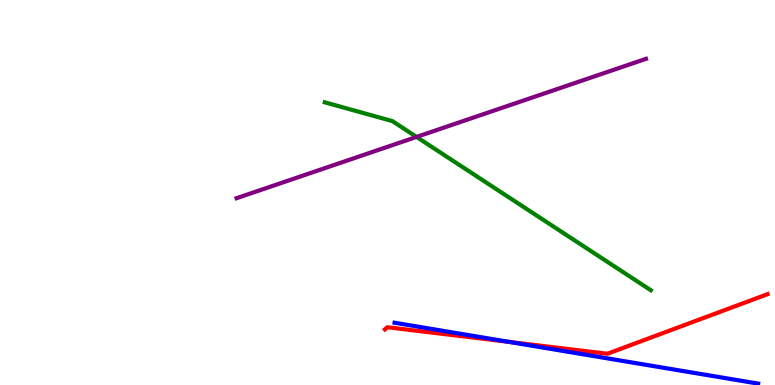[{'lines': ['blue', 'red'], 'intersections': [{'x': 6.57, 'y': 1.12}]}, {'lines': ['green', 'red'], 'intersections': []}, {'lines': ['purple', 'red'], 'intersections': []}, {'lines': ['blue', 'green'], 'intersections': []}, {'lines': ['blue', 'purple'], 'intersections': []}, {'lines': ['green', 'purple'], 'intersections': [{'x': 5.37, 'y': 6.44}]}]